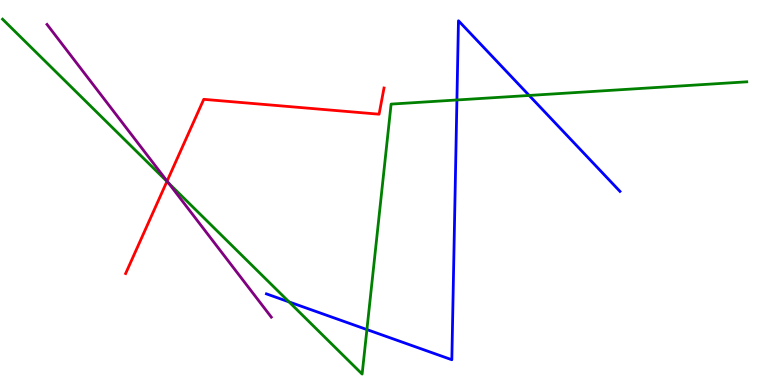[{'lines': ['blue', 'red'], 'intersections': []}, {'lines': ['green', 'red'], 'intersections': [{'x': 2.15, 'y': 5.29}]}, {'lines': ['purple', 'red'], 'intersections': [{'x': 2.16, 'y': 5.3}]}, {'lines': ['blue', 'green'], 'intersections': [{'x': 3.73, 'y': 2.16}, {'x': 4.73, 'y': 1.44}, {'x': 5.9, 'y': 7.4}, {'x': 6.83, 'y': 7.52}]}, {'lines': ['blue', 'purple'], 'intersections': []}, {'lines': ['green', 'purple'], 'intersections': [{'x': 2.17, 'y': 5.25}]}]